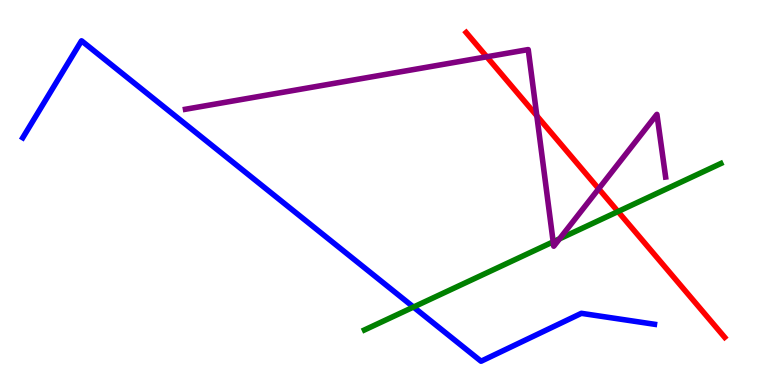[{'lines': ['blue', 'red'], 'intersections': []}, {'lines': ['green', 'red'], 'intersections': [{'x': 7.97, 'y': 4.51}]}, {'lines': ['purple', 'red'], 'intersections': [{'x': 6.28, 'y': 8.52}, {'x': 6.93, 'y': 6.99}, {'x': 7.73, 'y': 5.1}]}, {'lines': ['blue', 'green'], 'intersections': [{'x': 5.34, 'y': 2.02}]}, {'lines': ['blue', 'purple'], 'intersections': []}, {'lines': ['green', 'purple'], 'intersections': [{'x': 7.14, 'y': 3.72}, {'x': 7.22, 'y': 3.8}]}]